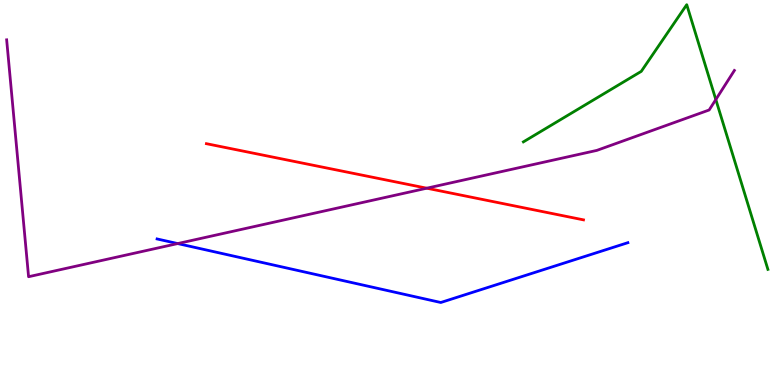[{'lines': ['blue', 'red'], 'intersections': []}, {'lines': ['green', 'red'], 'intersections': []}, {'lines': ['purple', 'red'], 'intersections': [{'x': 5.51, 'y': 5.11}]}, {'lines': ['blue', 'green'], 'intersections': []}, {'lines': ['blue', 'purple'], 'intersections': [{'x': 2.29, 'y': 3.67}]}, {'lines': ['green', 'purple'], 'intersections': [{'x': 9.24, 'y': 7.41}]}]